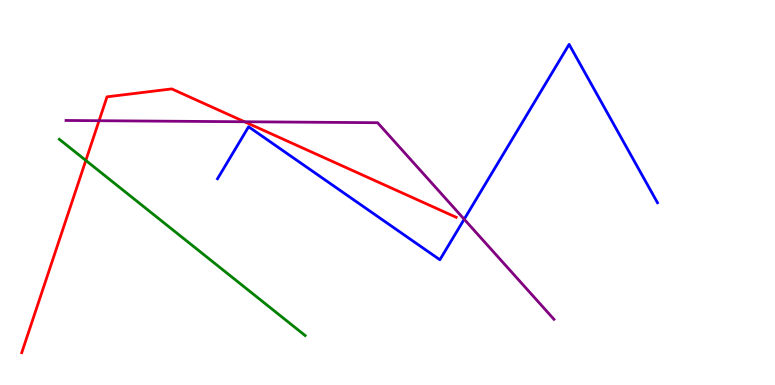[{'lines': ['blue', 'red'], 'intersections': []}, {'lines': ['green', 'red'], 'intersections': [{'x': 1.11, 'y': 5.83}]}, {'lines': ['purple', 'red'], 'intersections': [{'x': 1.28, 'y': 6.86}, {'x': 3.16, 'y': 6.84}]}, {'lines': ['blue', 'green'], 'intersections': []}, {'lines': ['blue', 'purple'], 'intersections': [{'x': 5.99, 'y': 4.31}]}, {'lines': ['green', 'purple'], 'intersections': []}]